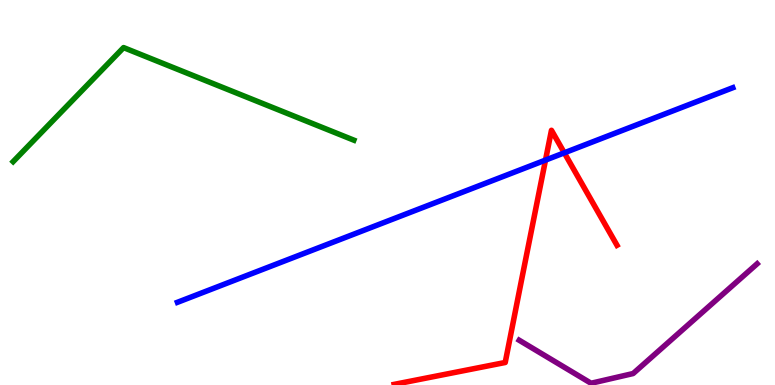[{'lines': ['blue', 'red'], 'intersections': [{'x': 7.04, 'y': 5.84}, {'x': 7.28, 'y': 6.03}]}, {'lines': ['green', 'red'], 'intersections': []}, {'lines': ['purple', 'red'], 'intersections': []}, {'lines': ['blue', 'green'], 'intersections': []}, {'lines': ['blue', 'purple'], 'intersections': []}, {'lines': ['green', 'purple'], 'intersections': []}]